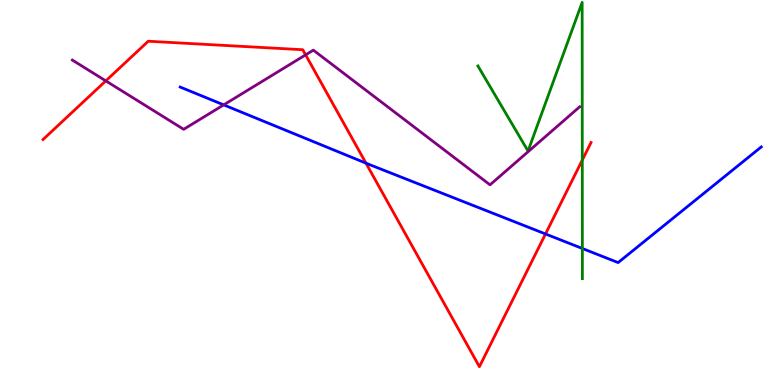[{'lines': ['blue', 'red'], 'intersections': [{'x': 4.72, 'y': 5.76}, {'x': 7.04, 'y': 3.92}]}, {'lines': ['green', 'red'], 'intersections': [{'x': 7.51, 'y': 5.84}]}, {'lines': ['purple', 'red'], 'intersections': [{'x': 1.37, 'y': 7.9}, {'x': 3.94, 'y': 8.58}]}, {'lines': ['blue', 'green'], 'intersections': [{'x': 7.51, 'y': 3.55}]}, {'lines': ['blue', 'purple'], 'intersections': [{'x': 2.89, 'y': 7.28}]}, {'lines': ['green', 'purple'], 'intersections': []}]